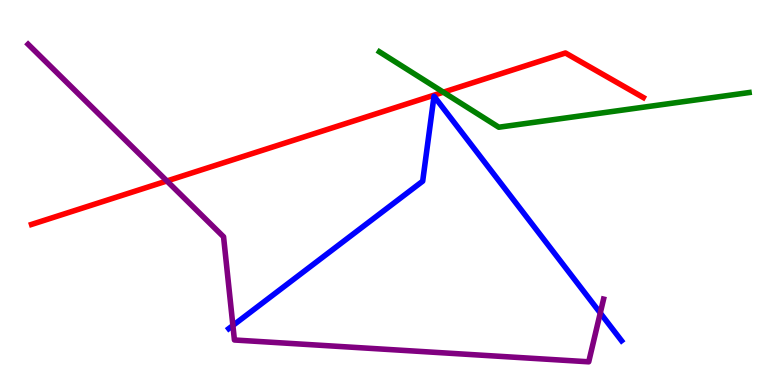[{'lines': ['blue', 'red'], 'intersections': []}, {'lines': ['green', 'red'], 'intersections': [{'x': 5.72, 'y': 7.61}]}, {'lines': ['purple', 'red'], 'intersections': [{'x': 2.15, 'y': 5.3}]}, {'lines': ['blue', 'green'], 'intersections': []}, {'lines': ['blue', 'purple'], 'intersections': [{'x': 3.01, 'y': 1.55}, {'x': 7.75, 'y': 1.87}]}, {'lines': ['green', 'purple'], 'intersections': []}]